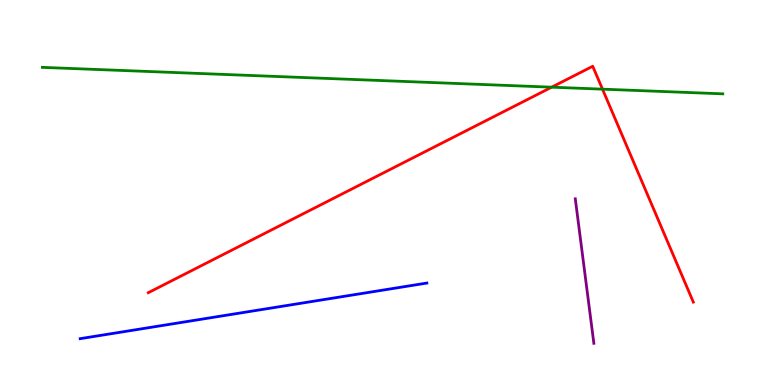[{'lines': ['blue', 'red'], 'intersections': []}, {'lines': ['green', 'red'], 'intersections': [{'x': 7.12, 'y': 7.74}, {'x': 7.77, 'y': 7.68}]}, {'lines': ['purple', 'red'], 'intersections': []}, {'lines': ['blue', 'green'], 'intersections': []}, {'lines': ['blue', 'purple'], 'intersections': []}, {'lines': ['green', 'purple'], 'intersections': []}]